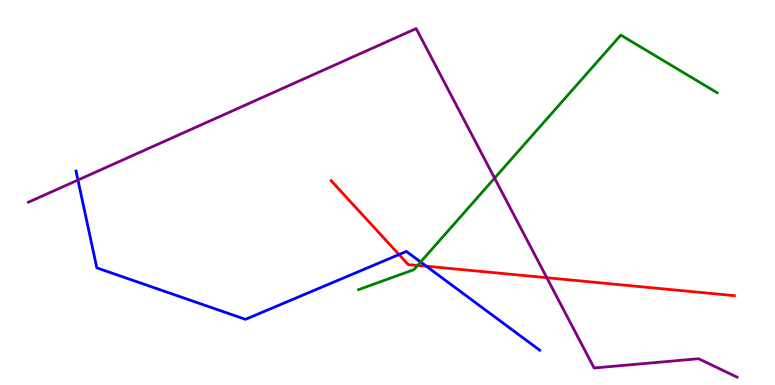[{'lines': ['blue', 'red'], 'intersections': [{'x': 5.15, 'y': 3.39}, {'x': 5.5, 'y': 3.09}]}, {'lines': ['green', 'red'], 'intersections': [{'x': 5.39, 'y': 3.11}]}, {'lines': ['purple', 'red'], 'intersections': [{'x': 7.06, 'y': 2.79}]}, {'lines': ['blue', 'green'], 'intersections': [{'x': 5.43, 'y': 3.2}]}, {'lines': ['blue', 'purple'], 'intersections': [{'x': 1.01, 'y': 5.32}]}, {'lines': ['green', 'purple'], 'intersections': [{'x': 6.38, 'y': 5.37}]}]